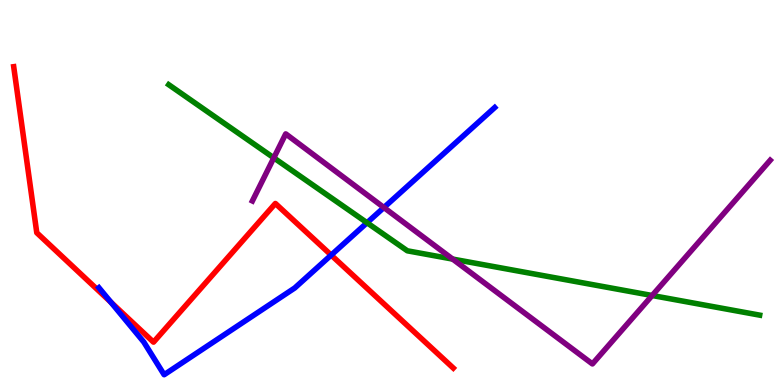[{'lines': ['blue', 'red'], 'intersections': [{'x': 1.43, 'y': 2.15}, {'x': 4.27, 'y': 3.37}]}, {'lines': ['green', 'red'], 'intersections': []}, {'lines': ['purple', 'red'], 'intersections': []}, {'lines': ['blue', 'green'], 'intersections': [{'x': 4.74, 'y': 4.21}]}, {'lines': ['blue', 'purple'], 'intersections': [{'x': 4.95, 'y': 4.61}]}, {'lines': ['green', 'purple'], 'intersections': [{'x': 3.53, 'y': 5.9}, {'x': 5.84, 'y': 3.27}, {'x': 8.41, 'y': 2.32}]}]